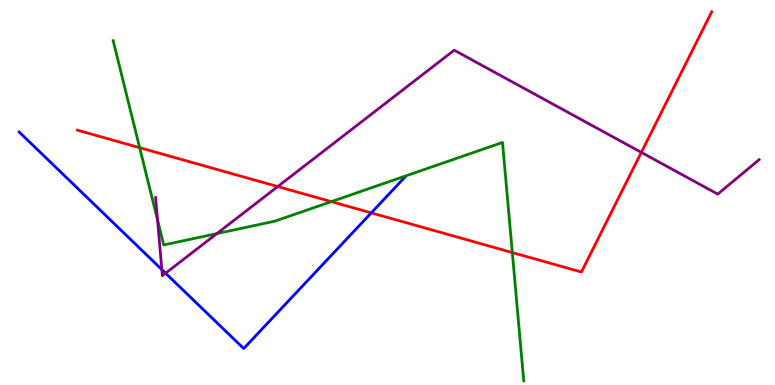[{'lines': ['blue', 'red'], 'intersections': [{'x': 4.79, 'y': 4.47}]}, {'lines': ['green', 'red'], 'intersections': [{'x': 1.8, 'y': 6.16}, {'x': 4.28, 'y': 4.76}, {'x': 6.61, 'y': 3.44}]}, {'lines': ['purple', 'red'], 'intersections': [{'x': 3.58, 'y': 5.15}, {'x': 8.28, 'y': 6.04}]}, {'lines': ['blue', 'green'], 'intersections': []}, {'lines': ['blue', 'purple'], 'intersections': [{'x': 2.09, 'y': 3.0}, {'x': 2.14, 'y': 2.9}]}, {'lines': ['green', 'purple'], 'intersections': [{'x': 2.03, 'y': 4.29}, {'x': 2.8, 'y': 3.93}]}]